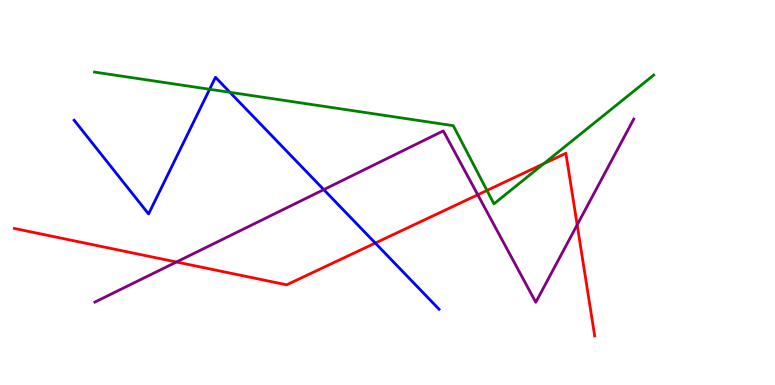[{'lines': ['blue', 'red'], 'intersections': [{'x': 4.84, 'y': 3.69}]}, {'lines': ['green', 'red'], 'intersections': [{'x': 6.28, 'y': 5.05}, {'x': 7.02, 'y': 5.75}]}, {'lines': ['purple', 'red'], 'intersections': [{'x': 2.28, 'y': 3.19}, {'x': 6.16, 'y': 4.94}, {'x': 7.45, 'y': 4.16}]}, {'lines': ['blue', 'green'], 'intersections': [{'x': 2.7, 'y': 7.68}, {'x': 2.97, 'y': 7.6}]}, {'lines': ['blue', 'purple'], 'intersections': [{'x': 4.18, 'y': 5.07}]}, {'lines': ['green', 'purple'], 'intersections': []}]